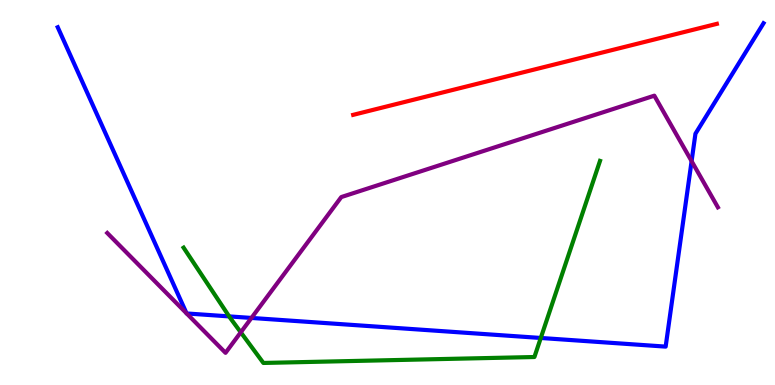[{'lines': ['blue', 'red'], 'intersections': []}, {'lines': ['green', 'red'], 'intersections': []}, {'lines': ['purple', 'red'], 'intersections': []}, {'lines': ['blue', 'green'], 'intersections': [{'x': 2.96, 'y': 1.78}, {'x': 6.98, 'y': 1.22}]}, {'lines': ['blue', 'purple'], 'intersections': [{'x': 2.41, 'y': 1.86}, {'x': 2.41, 'y': 1.86}, {'x': 3.24, 'y': 1.74}, {'x': 8.92, 'y': 5.81}]}, {'lines': ['green', 'purple'], 'intersections': [{'x': 3.11, 'y': 1.37}]}]